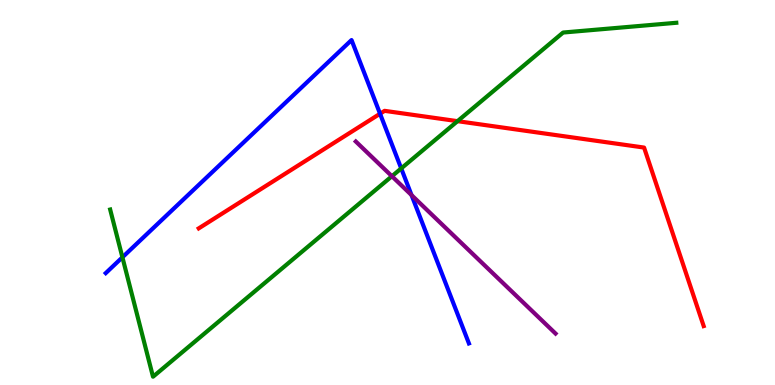[{'lines': ['blue', 'red'], 'intersections': [{'x': 4.9, 'y': 7.05}]}, {'lines': ['green', 'red'], 'intersections': [{'x': 5.9, 'y': 6.85}]}, {'lines': ['purple', 'red'], 'intersections': []}, {'lines': ['blue', 'green'], 'intersections': [{'x': 1.58, 'y': 3.32}, {'x': 5.18, 'y': 5.63}]}, {'lines': ['blue', 'purple'], 'intersections': [{'x': 5.31, 'y': 4.93}]}, {'lines': ['green', 'purple'], 'intersections': [{'x': 5.06, 'y': 5.42}]}]